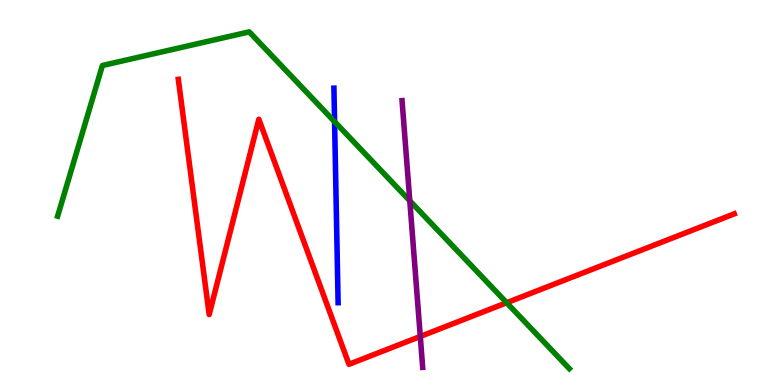[{'lines': ['blue', 'red'], 'intersections': []}, {'lines': ['green', 'red'], 'intersections': [{'x': 6.54, 'y': 2.14}]}, {'lines': ['purple', 'red'], 'intersections': [{'x': 5.42, 'y': 1.26}]}, {'lines': ['blue', 'green'], 'intersections': [{'x': 4.32, 'y': 6.84}]}, {'lines': ['blue', 'purple'], 'intersections': []}, {'lines': ['green', 'purple'], 'intersections': [{'x': 5.29, 'y': 4.78}]}]